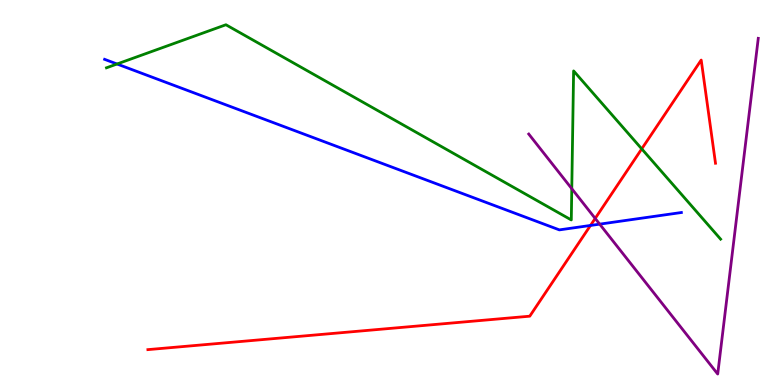[{'lines': ['blue', 'red'], 'intersections': [{'x': 7.62, 'y': 4.14}]}, {'lines': ['green', 'red'], 'intersections': [{'x': 8.28, 'y': 6.13}]}, {'lines': ['purple', 'red'], 'intersections': [{'x': 7.68, 'y': 4.33}]}, {'lines': ['blue', 'green'], 'intersections': [{'x': 1.51, 'y': 8.34}]}, {'lines': ['blue', 'purple'], 'intersections': [{'x': 7.74, 'y': 4.18}]}, {'lines': ['green', 'purple'], 'intersections': [{'x': 7.38, 'y': 5.1}]}]